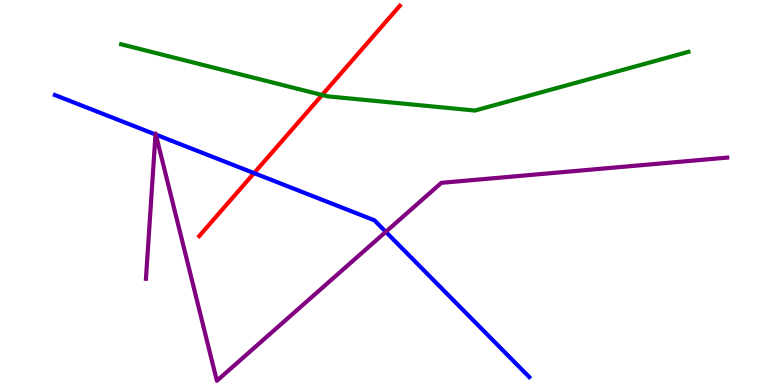[{'lines': ['blue', 'red'], 'intersections': [{'x': 3.28, 'y': 5.5}]}, {'lines': ['green', 'red'], 'intersections': [{'x': 4.16, 'y': 7.53}]}, {'lines': ['purple', 'red'], 'intersections': []}, {'lines': ['blue', 'green'], 'intersections': []}, {'lines': ['blue', 'purple'], 'intersections': [{'x': 2.01, 'y': 6.51}, {'x': 2.01, 'y': 6.5}, {'x': 4.98, 'y': 3.98}]}, {'lines': ['green', 'purple'], 'intersections': []}]